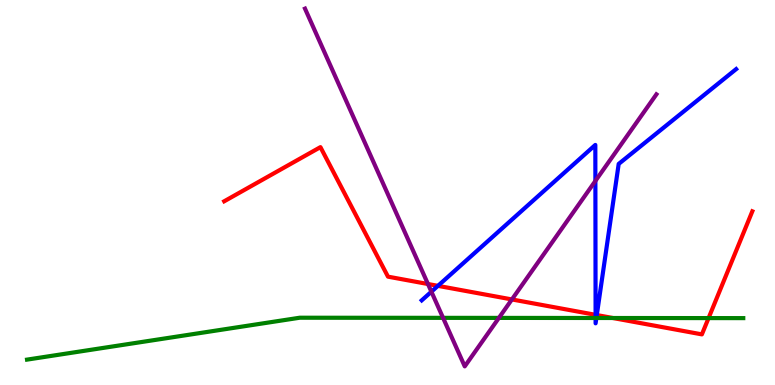[{'lines': ['blue', 'red'], 'intersections': [{'x': 5.65, 'y': 2.58}, {'x': 7.68, 'y': 1.82}, {'x': 7.7, 'y': 1.82}]}, {'lines': ['green', 'red'], 'intersections': [{'x': 7.91, 'y': 1.74}, {'x': 9.14, 'y': 1.74}]}, {'lines': ['purple', 'red'], 'intersections': [{'x': 5.52, 'y': 2.62}, {'x': 6.61, 'y': 2.22}]}, {'lines': ['blue', 'green'], 'intersections': [{'x': 7.69, 'y': 1.74}, {'x': 7.7, 'y': 1.74}]}, {'lines': ['blue', 'purple'], 'intersections': [{'x': 5.57, 'y': 2.42}, {'x': 7.68, 'y': 5.3}]}, {'lines': ['green', 'purple'], 'intersections': [{'x': 5.72, 'y': 1.74}, {'x': 6.44, 'y': 1.74}]}]